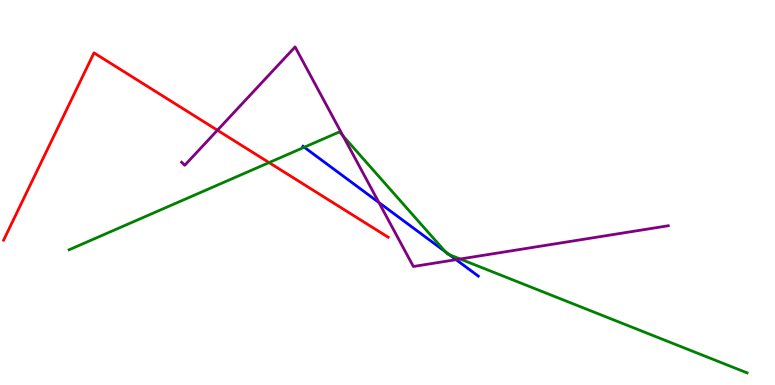[{'lines': ['blue', 'red'], 'intersections': []}, {'lines': ['green', 'red'], 'intersections': [{'x': 3.47, 'y': 5.78}]}, {'lines': ['purple', 'red'], 'intersections': [{'x': 2.81, 'y': 6.62}]}, {'lines': ['blue', 'green'], 'intersections': [{'x': 3.93, 'y': 6.18}, {'x': 5.75, 'y': 3.46}, {'x': 5.8, 'y': 3.38}]}, {'lines': ['blue', 'purple'], 'intersections': [{'x': 4.89, 'y': 4.74}, {'x': 5.88, 'y': 3.26}]}, {'lines': ['green', 'purple'], 'intersections': [{'x': 4.43, 'y': 6.47}, {'x': 5.94, 'y': 3.27}]}]